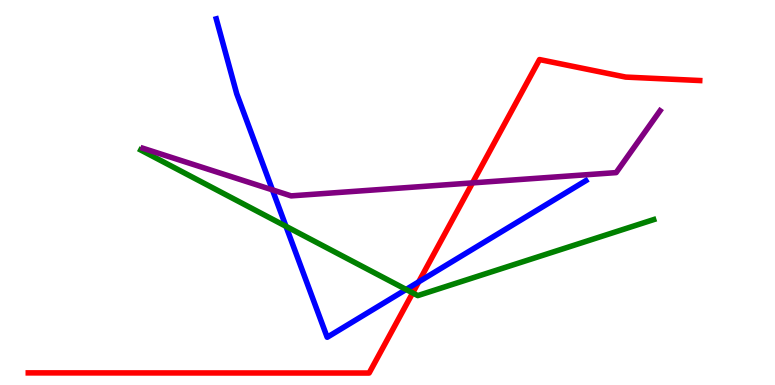[{'lines': ['blue', 'red'], 'intersections': [{'x': 5.4, 'y': 2.68}]}, {'lines': ['green', 'red'], 'intersections': [{'x': 5.33, 'y': 2.39}]}, {'lines': ['purple', 'red'], 'intersections': [{'x': 6.1, 'y': 5.25}]}, {'lines': ['blue', 'green'], 'intersections': [{'x': 3.69, 'y': 4.12}, {'x': 5.24, 'y': 2.48}]}, {'lines': ['blue', 'purple'], 'intersections': [{'x': 3.52, 'y': 5.07}]}, {'lines': ['green', 'purple'], 'intersections': []}]